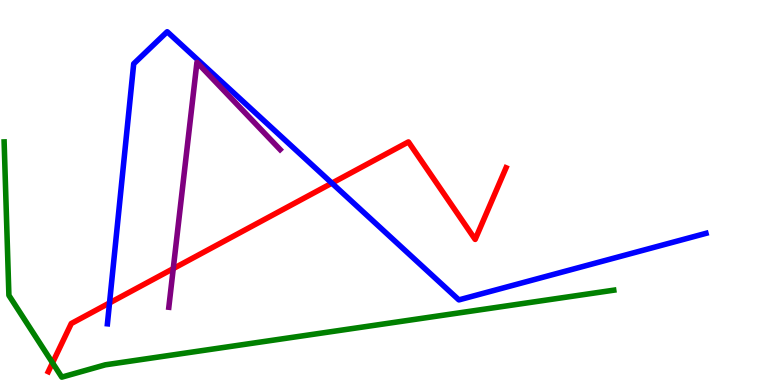[{'lines': ['blue', 'red'], 'intersections': [{'x': 1.41, 'y': 2.13}, {'x': 4.28, 'y': 5.24}]}, {'lines': ['green', 'red'], 'intersections': [{'x': 0.678, 'y': 0.576}]}, {'lines': ['purple', 'red'], 'intersections': [{'x': 2.24, 'y': 3.02}]}, {'lines': ['blue', 'green'], 'intersections': []}, {'lines': ['blue', 'purple'], 'intersections': []}, {'lines': ['green', 'purple'], 'intersections': []}]